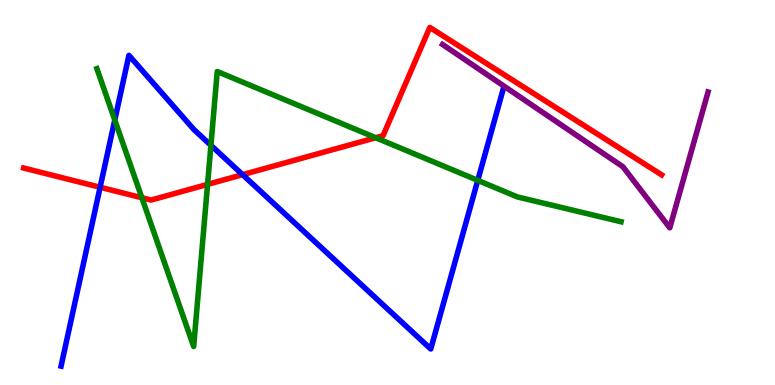[{'lines': ['blue', 'red'], 'intersections': [{'x': 1.29, 'y': 5.14}, {'x': 3.13, 'y': 5.46}]}, {'lines': ['green', 'red'], 'intersections': [{'x': 1.83, 'y': 4.86}, {'x': 2.68, 'y': 5.21}, {'x': 4.85, 'y': 6.42}]}, {'lines': ['purple', 'red'], 'intersections': []}, {'lines': ['blue', 'green'], 'intersections': [{'x': 1.48, 'y': 6.88}, {'x': 2.72, 'y': 6.23}, {'x': 6.16, 'y': 5.32}]}, {'lines': ['blue', 'purple'], 'intersections': []}, {'lines': ['green', 'purple'], 'intersections': []}]